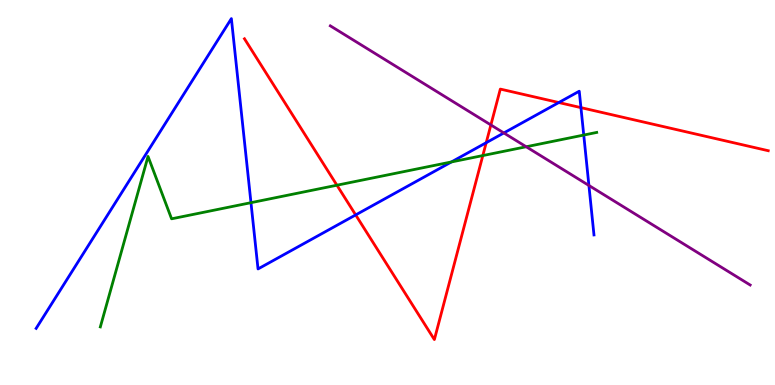[{'lines': ['blue', 'red'], 'intersections': [{'x': 4.59, 'y': 4.42}, {'x': 6.27, 'y': 6.29}, {'x': 7.21, 'y': 7.34}, {'x': 7.5, 'y': 7.2}]}, {'lines': ['green', 'red'], 'intersections': [{'x': 4.35, 'y': 5.19}, {'x': 6.23, 'y': 5.96}]}, {'lines': ['purple', 'red'], 'intersections': [{'x': 6.33, 'y': 6.75}]}, {'lines': ['blue', 'green'], 'intersections': [{'x': 3.24, 'y': 4.74}, {'x': 5.82, 'y': 5.79}, {'x': 7.53, 'y': 6.49}]}, {'lines': ['blue', 'purple'], 'intersections': [{'x': 6.5, 'y': 6.55}, {'x': 7.6, 'y': 5.18}]}, {'lines': ['green', 'purple'], 'intersections': [{'x': 6.79, 'y': 6.19}]}]